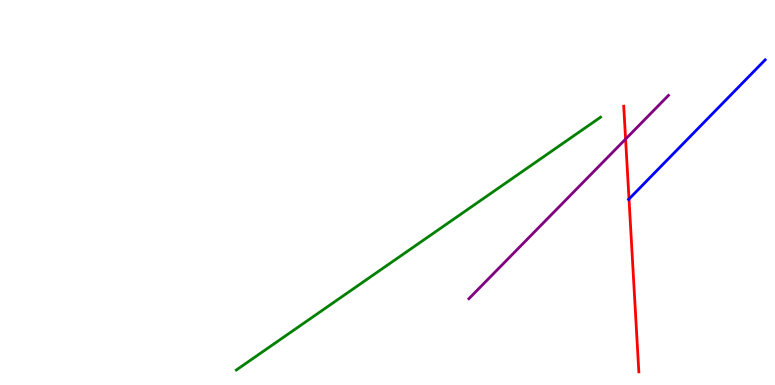[{'lines': ['blue', 'red'], 'intersections': [{'x': 8.12, 'y': 4.83}]}, {'lines': ['green', 'red'], 'intersections': []}, {'lines': ['purple', 'red'], 'intersections': [{'x': 8.07, 'y': 6.39}]}, {'lines': ['blue', 'green'], 'intersections': []}, {'lines': ['blue', 'purple'], 'intersections': []}, {'lines': ['green', 'purple'], 'intersections': []}]